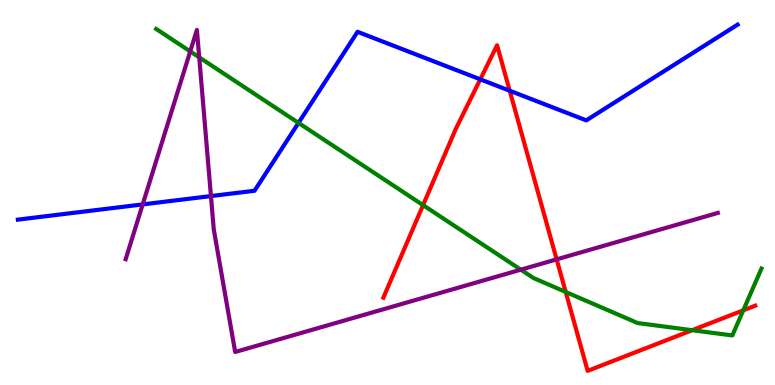[{'lines': ['blue', 'red'], 'intersections': [{'x': 6.2, 'y': 7.94}, {'x': 6.58, 'y': 7.64}]}, {'lines': ['green', 'red'], 'intersections': [{'x': 5.46, 'y': 4.67}, {'x': 7.3, 'y': 2.42}, {'x': 8.93, 'y': 1.42}, {'x': 9.59, 'y': 1.94}]}, {'lines': ['purple', 'red'], 'intersections': [{'x': 7.18, 'y': 3.26}]}, {'lines': ['blue', 'green'], 'intersections': [{'x': 3.85, 'y': 6.81}]}, {'lines': ['blue', 'purple'], 'intersections': [{'x': 1.84, 'y': 4.69}, {'x': 2.72, 'y': 4.91}]}, {'lines': ['green', 'purple'], 'intersections': [{'x': 2.45, 'y': 8.66}, {'x': 2.57, 'y': 8.51}, {'x': 6.72, 'y': 3.0}]}]